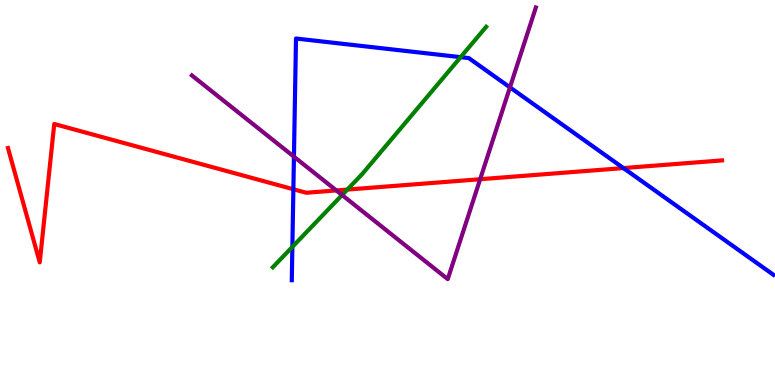[{'lines': ['blue', 'red'], 'intersections': [{'x': 3.79, 'y': 5.08}, {'x': 8.04, 'y': 5.63}]}, {'lines': ['green', 'red'], 'intersections': [{'x': 4.48, 'y': 5.08}]}, {'lines': ['purple', 'red'], 'intersections': [{'x': 4.34, 'y': 5.05}, {'x': 6.2, 'y': 5.34}]}, {'lines': ['blue', 'green'], 'intersections': [{'x': 3.77, 'y': 3.59}, {'x': 5.94, 'y': 8.52}]}, {'lines': ['blue', 'purple'], 'intersections': [{'x': 3.79, 'y': 5.93}, {'x': 6.58, 'y': 7.73}]}, {'lines': ['green', 'purple'], 'intersections': [{'x': 4.41, 'y': 4.93}]}]